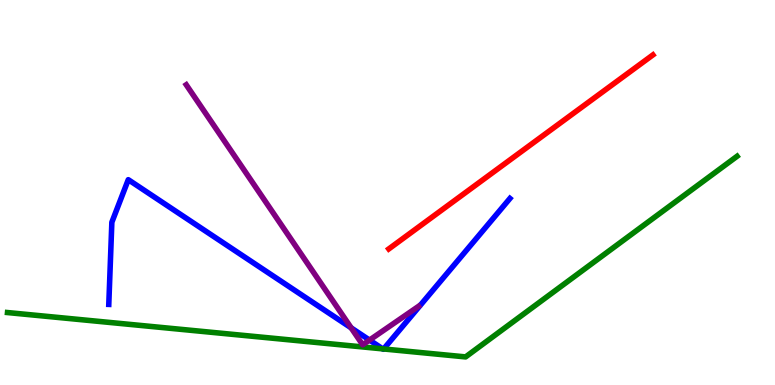[{'lines': ['blue', 'red'], 'intersections': []}, {'lines': ['green', 'red'], 'intersections': []}, {'lines': ['purple', 'red'], 'intersections': []}, {'lines': ['blue', 'green'], 'intersections': [{'x': 4.94, 'y': 0.938}, {'x': 4.95, 'y': 0.936}]}, {'lines': ['blue', 'purple'], 'intersections': [{'x': 4.53, 'y': 1.48}, {'x': 4.77, 'y': 1.17}]}, {'lines': ['green', 'purple'], 'intersections': []}]